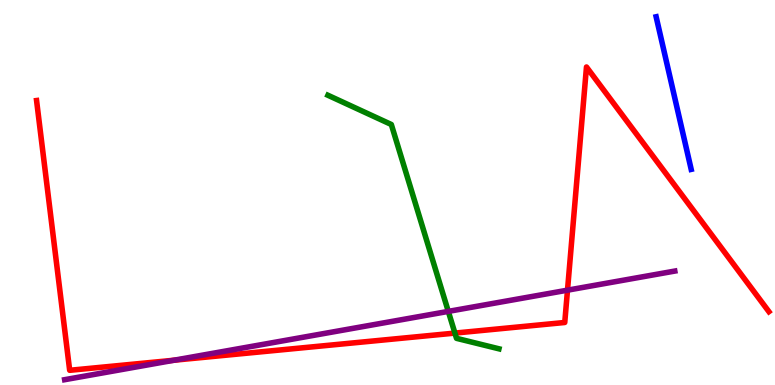[{'lines': ['blue', 'red'], 'intersections': []}, {'lines': ['green', 'red'], 'intersections': [{'x': 5.87, 'y': 1.35}]}, {'lines': ['purple', 'red'], 'intersections': [{'x': 2.25, 'y': 0.643}, {'x': 7.32, 'y': 2.46}]}, {'lines': ['blue', 'green'], 'intersections': []}, {'lines': ['blue', 'purple'], 'intersections': []}, {'lines': ['green', 'purple'], 'intersections': [{'x': 5.78, 'y': 1.91}]}]